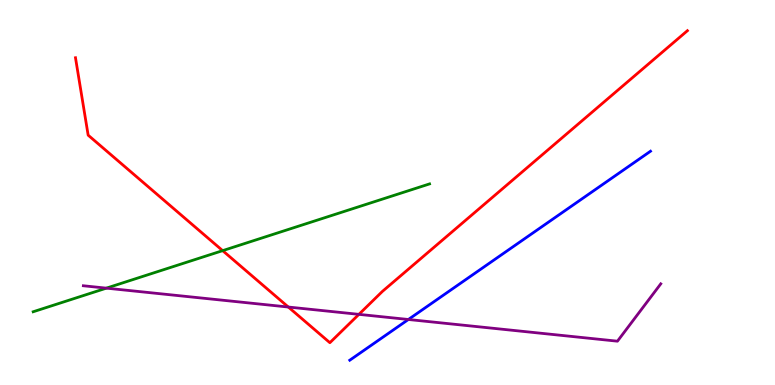[{'lines': ['blue', 'red'], 'intersections': []}, {'lines': ['green', 'red'], 'intersections': [{'x': 2.87, 'y': 3.49}]}, {'lines': ['purple', 'red'], 'intersections': [{'x': 3.72, 'y': 2.03}, {'x': 4.63, 'y': 1.83}]}, {'lines': ['blue', 'green'], 'intersections': []}, {'lines': ['blue', 'purple'], 'intersections': [{'x': 5.27, 'y': 1.7}]}, {'lines': ['green', 'purple'], 'intersections': [{'x': 1.37, 'y': 2.52}]}]